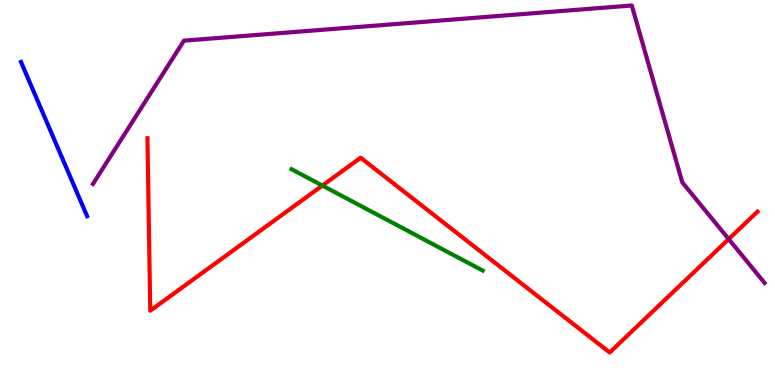[{'lines': ['blue', 'red'], 'intersections': []}, {'lines': ['green', 'red'], 'intersections': [{'x': 4.16, 'y': 5.18}]}, {'lines': ['purple', 'red'], 'intersections': [{'x': 9.4, 'y': 3.79}]}, {'lines': ['blue', 'green'], 'intersections': []}, {'lines': ['blue', 'purple'], 'intersections': []}, {'lines': ['green', 'purple'], 'intersections': []}]